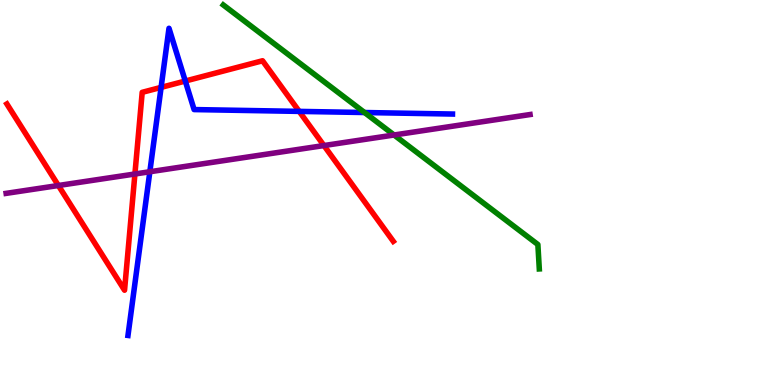[{'lines': ['blue', 'red'], 'intersections': [{'x': 2.08, 'y': 7.73}, {'x': 2.39, 'y': 7.9}, {'x': 3.86, 'y': 7.11}]}, {'lines': ['green', 'red'], 'intersections': []}, {'lines': ['purple', 'red'], 'intersections': [{'x': 0.753, 'y': 5.18}, {'x': 1.74, 'y': 5.48}, {'x': 4.18, 'y': 6.22}]}, {'lines': ['blue', 'green'], 'intersections': [{'x': 4.7, 'y': 7.08}]}, {'lines': ['blue', 'purple'], 'intersections': [{'x': 1.93, 'y': 5.54}]}, {'lines': ['green', 'purple'], 'intersections': [{'x': 5.08, 'y': 6.49}]}]